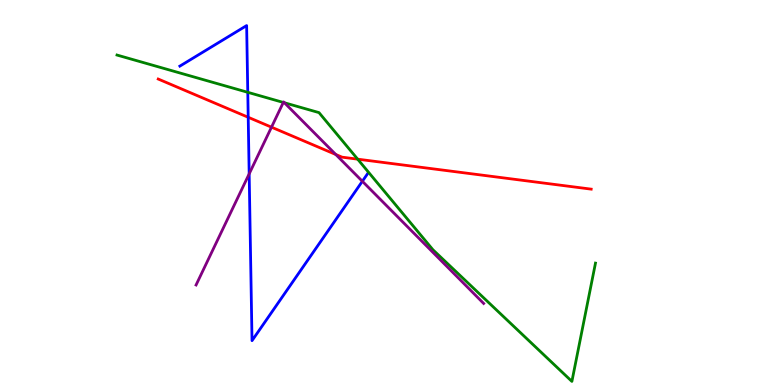[{'lines': ['blue', 'red'], 'intersections': [{'x': 3.2, 'y': 6.95}]}, {'lines': ['green', 'red'], 'intersections': [{'x': 4.62, 'y': 5.87}]}, {'lines': ['purple', 'red'], 'intersections': [{'x': 3.5, 'y': 6.7}, {'x': 4.33, 'y': 5.99}]}, {'lines': ['blue', 'green'], 'intersections': [{'x': 3.2, 'y': 7.6}]}, {'lines': ['blue', 'purple'], 'intersections': [{'x': 3.22, 'y': 5.48}, {'x': 4.68, 'y': 5.29}]}, {'lines': ['green', 'purple'], 'intersections': [{'x': 3.66, 'y': 7.34}, {'x': 3.67, 'y': 7.33}]}]